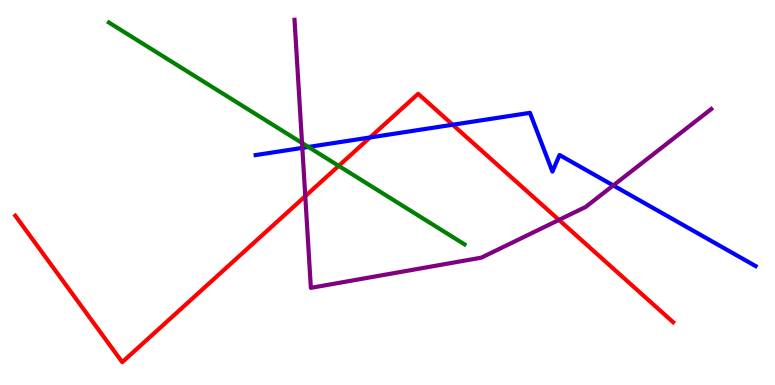[{'lines': ['blue', 'red'], 'intersections': [{'x': 4.77, 'y': 6.43}, {'x': 5.84, 'y': 6.76}]}, {'lines': ['green', 'red'], 'intersections': [{'x': 4.37, 'y': 5.69}]}, {'lines': ['purple', 'red'], 'intersections': [{'x': 3.94, 'y': 4.9}, {'x': 7.21, 'y': 4.29}]}, {'lines': ['blue', 'green'], 'intersections': [{'x': 3.98, 'y': 6.18}]}, {'lines': ['blue', 'purple'], 'intersections': [{'x': 3.9, 'y': 6.16}, {'x': 7.91, 'y': 5.18}]}, {'lines': ['green', 'purple'], 'intersections': [{'x': 3.9, 'y': 6.29}]}]